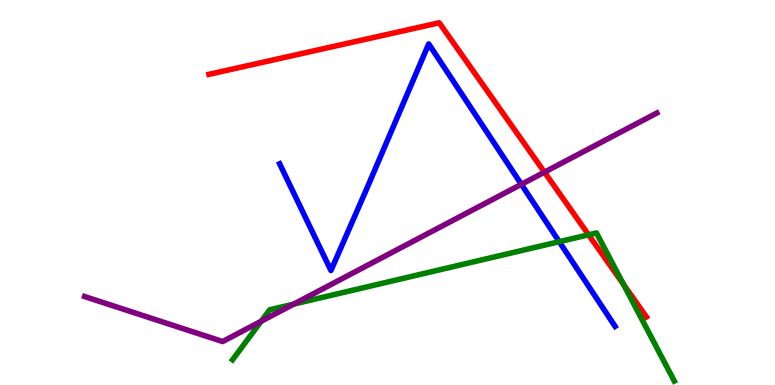[{'lines': ['blue', 'red'], 'intersections': []}, {'lines': ['green', 'red'], 'intersections': [{'x': 7.59, 'y': 3.9}, {'x': 8.05, 'y': 2.61}]}, {'lines': ['purple', 'red'], 'intersections': [{'x': 7.03, 'y': 5.53}]}, {'lines': ['blue', 'green'], 'intersections': [{'x': 7.22, 'y': 3.72}]}, {'lines': ['blue', 'purple'], 'intersections': [{'x': 6.73, 'y': 5.21}]}, {'lines': ['green', 'purple'], 'intersections': [{'x': 3.37, 'y': 1.66}, {'x': 3.79, 'y': 2.1}]}]